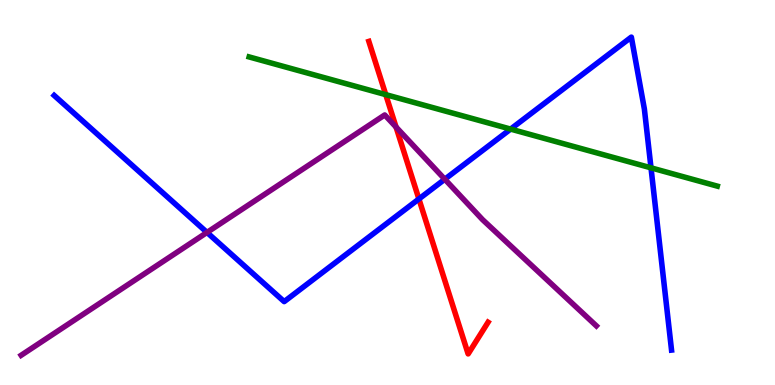[{'lines': ['blue', 'red'], 'intersections': [{'x': 5.41, 'y': 4.83}]}, {'lines': ['green', 'red'], 'intersections': [{'x': 4.98, 'y': 7.54}]}, {'lines': ['purple', 'red'], 'intersections': [{'x': 5.11, 'y': 6.7}]}, {'lines': ['blue', 'green'], 'intersections': [{'x': 6.59, 'y': 6.65}, {'x': 8.4, 'y': 5.64}]}, {'lines': ['blue', 'purple'], 'intersections': [{'x': 2.67, 'y': 3.96}, {'x': 5.74, 'y': 5.34}]}, {'lines': ['green', 'purple'], 'intersections': []}]